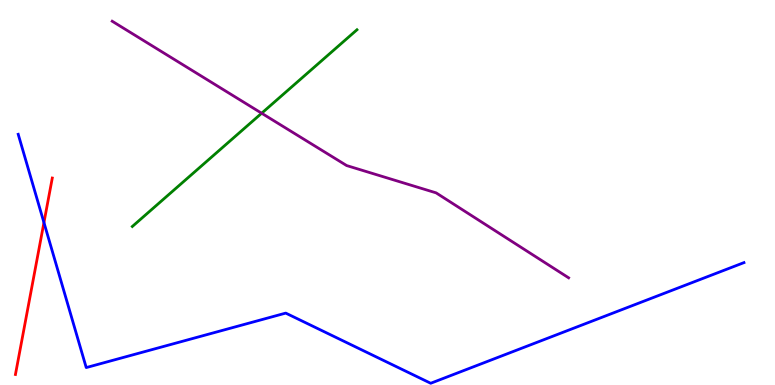[{'lines': ['blue', 'red'], 'intersections': [{'x': 0.567, 'y': 4.22}]}, {'lines': ['green', 'red'], 'intersections': []}, {'lines': ['purple', 'red'], 'intersections': []}, {'lines': ['blue', 'green'], 'intersections': []}, {'lines': ['blue', 'purple'], 'intersections': []}, {'lines': ['green', 'purple'], 'intersections': [{'x': 3.38, 'y': 7.06}]}]